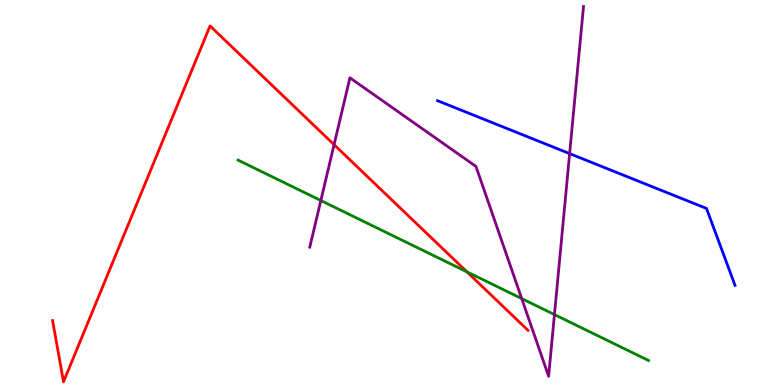[{'lines': ['blue', 'red'], 'intersections': []}, {'lines': ['green', 'red'], 'intersections': [{'x': 6.02, 'y': 2.94}]}, {'lines': ['purple', 'red'], 'intersections': [{'x': 4.31, 'y': 6.24}]}, {'lines': ['blue', 'green'], 'intersections': []}, {'lines': ['blue', 'purple'], 'intersections': [{'x': 7.35, 'y': 6.01}]}, {'lines': ['green', 'purple'], 'intersections': [{'x': 4.14, 'y': 4.79}, {'x': 6.73, 'y': 2.24}, {'x': 7.15, 'y': 1.83}]}]